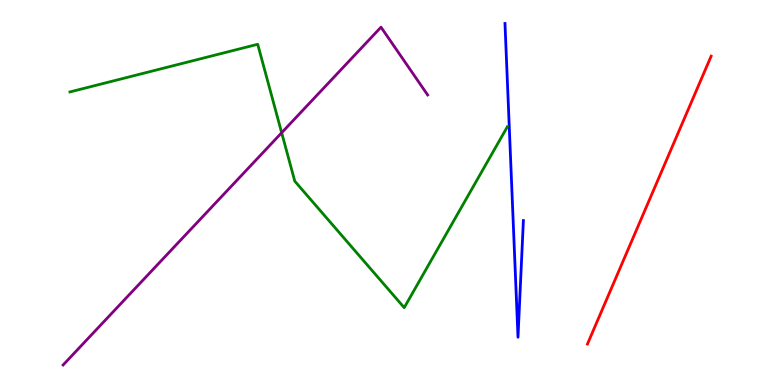[{'lines': ['blue', 'red'], 'intersections': []}, {'lines': ['green', 'red'], 'intersections': []}, {'lines': ['purple', 'red'], 'intersections': []}, {'lines': ['blue', 'green'], 'intersections': []}, {'lines': ['blue', 'purple'], 'intersections': []}, {'lines': ['green', 'purple'], 'intersections': [{'x': 3.63, 'y': 6.55}]}]